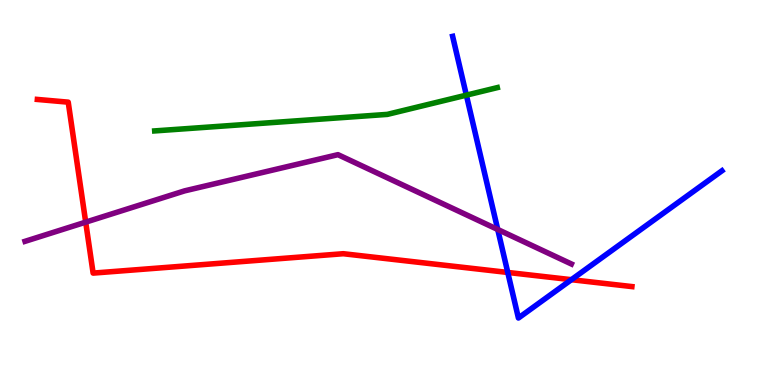[{'lines': ['blue', 'red'], 'intersections': [{'x': 6.55, 'y': 2.92}, {'x': 7.37, 'y': 2.74}]}, {'lines': ['green', 'red'], 'intersections': []}, {'lines': ['purple', 'red'], 'intersections': [{'x': 1.11, 'y': 4.23}]}, {'lines': ['blue', 'green'], 'intersections': [{'x': 6.02, 'y': 7.53}]}, {'lines': ['blue', 'purple'], 'intersections': [{'x': 6.42, 'y': 4.04}]}, {'lines': ['green', 'purple'], 'intersections': []}]